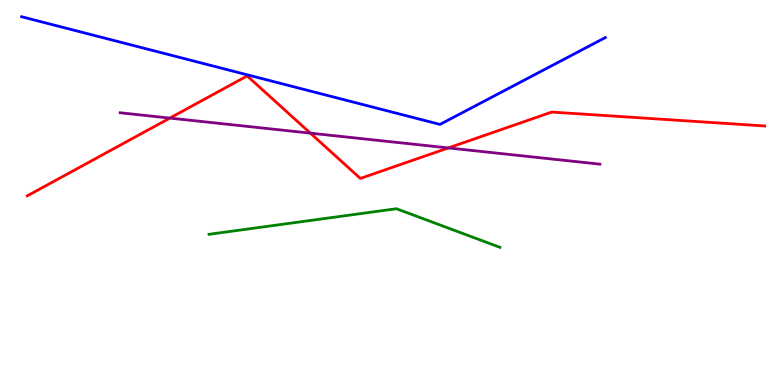[{'lines': ['blue', 'red'], 'intersections': []}, {'lines': ['green', 'red'], 'intersections': []}, {'lines': ['purple', 'red'], 'intersections': [{'x': 2.19, 'y': 6.93}, {'x': 4.0, 'y': 6.54}, {'x': 5.79, 'y': 6.16}]}, {'lines': ['blue', 'green'], 'intersections': []}, {'lines': ['blue', 'purple'], 'intersections': []}, {'lines': ['green', 'purple'], 'intersections': []}]